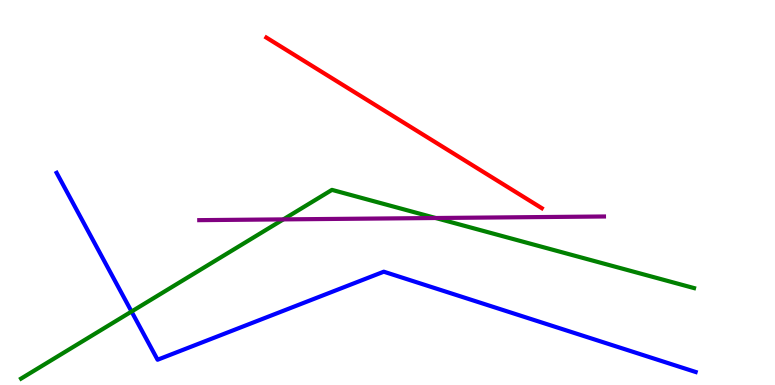[{'lines': ['blue', 'red'], 'intersections': []}, {'lines': ['green', 'red'], 'intersections': []}, {'lines': ['purple', 'red'], 'intersections': []}, {'lines': ['blue', 'green'], 'intersections': [{'x': 1.7, 'y': 1.91}]}, {'lines': ['blue', 'purple'], 'intersections': []}, {'lines': ['green', 'purple'], 'intersections': [{'x': 3.66, 'y': 4.3}, {'x': 5.62, 'y': 4.34}]}]